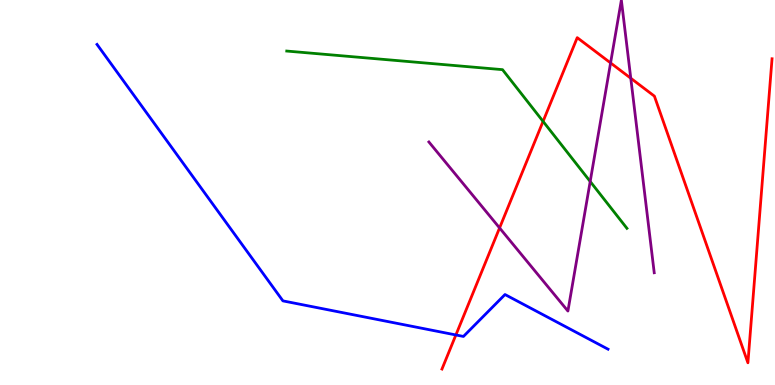[{'lines': ['blue', 'red'], 'intersections': [{'x': 5.88, 'y': 1.3}]}, {'lines': ['green', 'red'], 'intersections': [{'x': 7.01, 'y': 6.85}]}, {'lines': ['purple', 'red'], 'intersections': [{'x': 6.45, 'y': 4.08}, {'x': 7.88, 'y': 8.37}, {'x': 8.14, 'y': 7.97}]}, {'lines': ['blue', 'green'], 'intersections': []}, {'lines': ['blue', 'purple'], 'intersections': []}, {'lines': ['green', 'purple'], 'intersections': [{'x': 7.62, 'y': 5.29}]}]